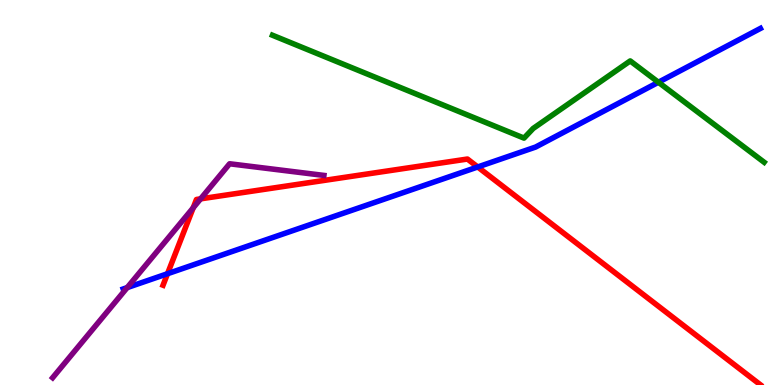[{'lines': ['blue', 'red'], 'intersections': [{'x': 2.16, 'y': 2.89}, {'x': 6.16, 'y': 5.66}]}, {'lines': ['green', 'red'], 'intersections': []}, {'lines': ['purple', 'red'], 'intersections': [{'x': 2.49, 'y': 4.6}, {'x': 2.59, 'y': 4.84}]}, {'lines': ['blue', 'green'], 'intersections': [{'x': 8.5, 'y': 7.86}]}, {'lines': ['blue', 'purple'], 'intersections': [{'x': 1.64, 'y': 2.53}]}, {'lines': ['green', 'purple'], 'intersections': []}]